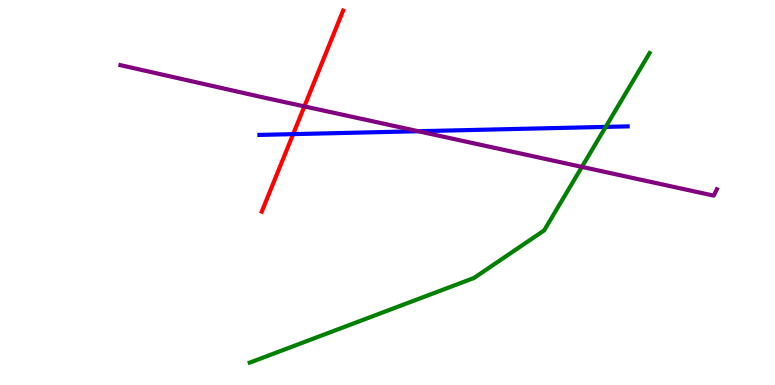[{'lines': ['blue', 'red'], 'intersections': [{'x': 3.78, 'y': 6.52}]}, {'lines': ['green', 'red'], 'intersections': []}, {'lines': ['purple', 'red'], 'intersections': [{'x': 3.93, 'y': 7.24}]}, {'lines': ['blue', 'green'], 'intersections': [{'x': 7.82, 'y': 6.7}]}, {'lines': ['blue', 'purple'], 'intersections': [{'x': 5.4, 'y': 6.59}]}, {'lines': ['green', 'purple'], 'intersections': [{'x': 7.51, 'y': 5.66}]}]